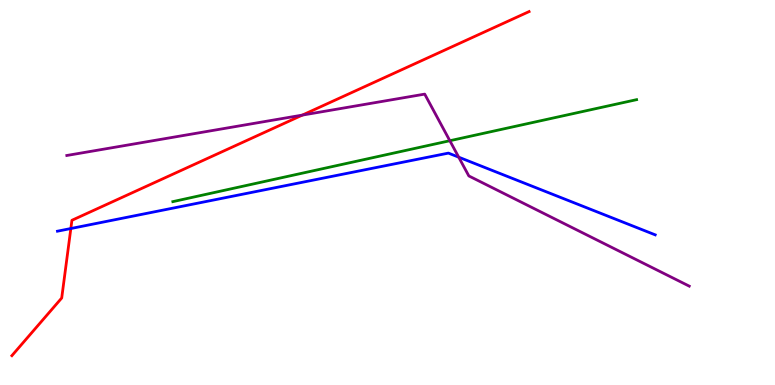[{'lines': ['blue', 'red'], 'intersections': [{'x': 0.914, 'y': 4.06}]}, {'lines': ['green', 'red'], 'intersections': []}, {'lines': ['purple', 'red'], 'intersections': [{'x': 3.9, 'y': 7.01}]}, {'lines': ['blue', 'green'], 'intersections': []}, {'lines': ['blue', 'purple'], 'intersections': [{'x': 5.92, 'y': 5.92}]}, {'lines': ['green', 'purple'], 'intersections': [{'x': 5.8, 'y': 6.34}]}]